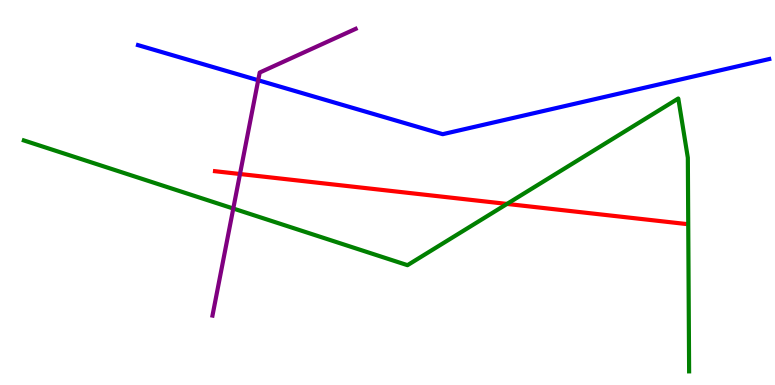[{'lines': ['blue', 'red'], 'intersections': []}, {'lines': ['green', 'red'], 'intersections': [{'x': 6.54, 'y': 4.7}]}, {'lines': ['purple', 'red'], 'intersections': [{'x': 3.1, 'y': 5.48}]}, {'lines': ['blue', 'green'], 'intersections': []}, {'lines': ['blue', 'purple'], 'intersections': [{'x': 3.33, 'y': 7.92}]}, {'lines': ['green', 'purple'], 'intersections': [{'x': 3.01, 'y': 4.58}]}]